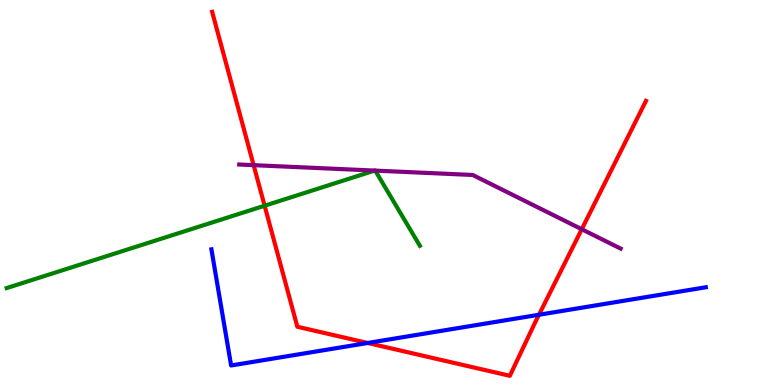[{'lines': ['blue', 'red'], 'intersections': [{'x': 4.74, 'y': 1.09}, {'x': 6.95, 'y': 1.82}]}, {'lines': ['green', 'red'], 'intersections': [{'x': 3.41, 'y': 4.66}]}, {'lines': ['purple', 'red'], 'intersections': [{'x': 3.27, 'y': 5.71}, {'x': 7.51, 'y': 4.05}]}, {'lines': ['blue', 'green'], 'intersections': []}, {'lines': ['blue', 'purple'], 'intersections': []}, {'lines': ['green', 'purple'], 'intersections': [{'x': 4.83, 'y': 5.57}, {'x': 4.84, 'y': 5.57}]}]